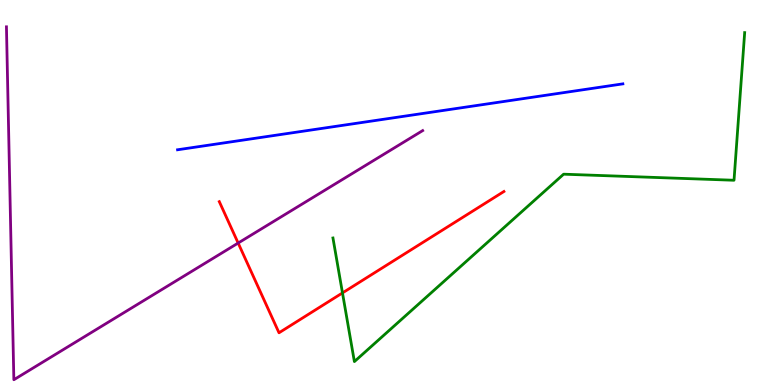[{'lines': ['blue', 'red'], 'intersections': []}, {'lines': ['green', 'red'], 'intersections': [{'x': 4.42, 'y': 2.39}]}, {'lines': ['purple', 'red'], 'intersections': [{'x': 3.07, 'y': 3.69}]}, {'lines': ['blue', 'green'], 'intersections': []}, {'lines': ['blue', 'purple'], 'intersections': []}, {'lines': ['green', 'purple'], 'intersections': []}]